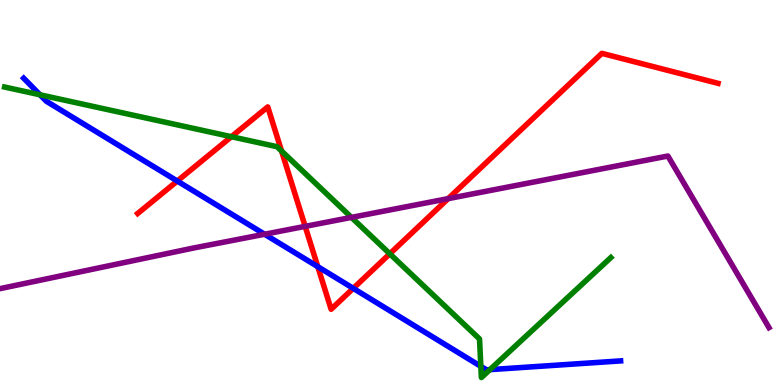[{'lines': ['blue', 'red'], 'intersections': [{'x': 2.29, 'y': 5.3}, {'x': 4.1, 'y': 3.07}, {'x': 4.56, 'y': 2.51}]}, {'lines': ['green', 'red'], 'intersections': [{'x': 2.99, 'y': 6.45}, {'x': 3.63, 'y': 6.08}, {'x': 5.03, 'y': 3.41}]}, {'lines': ['purple', 'red'], 'intersections': [{'x': 3.94, 'y': 4.12}, {'x': 5.78, 'y': 4.84}]}, {'lines': ['blue', 'green'], 'intersections': [{'x': 0.516, 'y': 7.54}, {'x': 6.2, 'y': 0.484}, {'x': 6.32, 'y': 0.399}]}, {'lines': ['blue', 'purple'], 'intersections': [{'x': 3.41, 'y': 3.92}]}, {'lines': ['green', 'purple'], 'intersections': [{'x': 4.53, 'y': 4.35}]}]